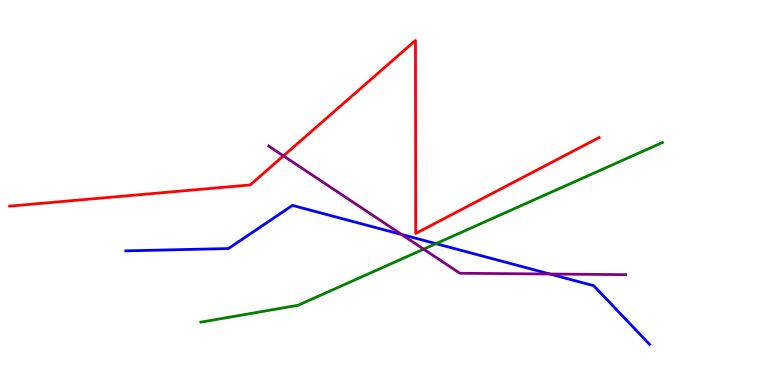[{'lines': ['blue', 'red'], 'intersections': []}, {'lines': ['green', 'red'], 'intersections': []}, {'lines': ['purple', 'red'], 'intersections': [{'x': 3.66, 'y': 5.95}]}, {'lines': ['blue', 'green'], 'intersections': [{'x': 5.63, 'y': 3.67}]}, {'lines': ['blue', 'purple'], 'intersections': [{'x': 5.18, 'y': 3.91}, {'x': 7.1, 'y': 2.88}]}, {'lines': ['green', 'purple'], 'intersections': [{'x': 5.47, 'y': 3.53}]}]